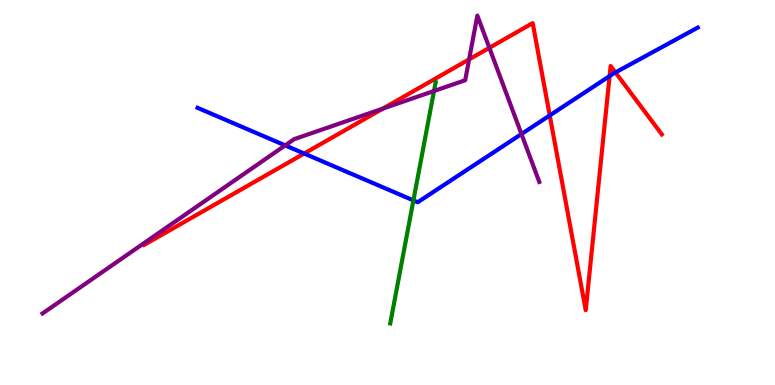[{'lines': ['blue', 'red'], 'intersections': [{'x': 3.92, 'y': 6.01}, {'x': 7.09, 'y': 7.0}, {'x': 7.87, 'y': 8.02}, {'x': 7.94, 'y': 8.12}]}, {'lines': ['green', 'red'], 'intersections': []}, {'lines': ['purple', 'red'], 'intersections': [{'x': 4.94, 'y': 7.18}, {'x': 6.05, 'y': 8.46}, {'x': 6.31, 'y': 8.76}]}, {'lines': ['blue', 'green'], 'intersections': [{'x': 5.33, 'y': 4.79}]}, {'lines': ['blue', 'purple'], 'intersections': [{'x': 3.68, 'y': 6.22}, {'x': 6.73, 'y': 6.52}]}, {'lines': ['green', 'purple'], 'intersections': [{'x': 5.6, 'y': 7.64}]}]